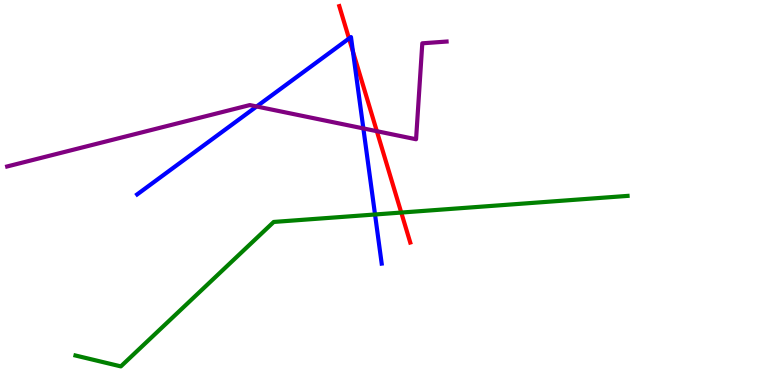[{'lines': ['blue', 'red'], 'intersections': [{'x': 4.5, 'y': 9.0}, {'x': 4.55, 'y': 8.66}]}, {'lines': ['green', 'red'], 'intersections': [{'x': 5.18, 'y': 4.48}]}, {'lines': ['purple', 'red'], 'intersections': [{'x': 4.86, 'y': 6.59}]}, {'lines': ['blue', 'green'], 'intersections': [{'x': 4.84, 'y': 4.43}]}, {'lines': ['blue', 'purple'], 'intersections': [{'x': 3.31, 'y': 7.23}, {'x': 4.69, 'y': 6.66}]}, {'lines': ['green', 'purple'], 'intersections': []}]